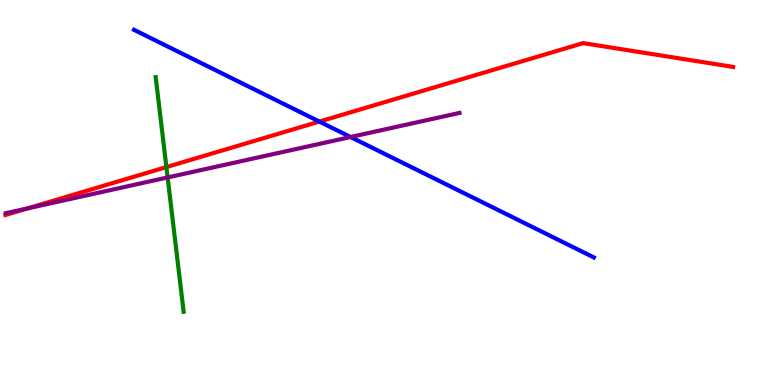[{'lines': ['blue', 'red'], 'intersections': [{'x': 4.12, 'y': 6.84}]}, {'lines': ['green', 'red'], 'intersections': [{'x': 2.15, 'y': 5.66}]}, {'lines': ['purple', 'red'], 'intersections': [{'x': 0.353, 'y': 4.59}]}, {'lines': ['blue', 'green'], 'intersections': []}, {'lines': ['blue', 'purple'], 'intersections': [{'x': 4.52, 'y': 6.44}]}, {'lines': ['green', 'purple'], 'intersections': [{'x': 2.16, 'y': 5.39}]}]